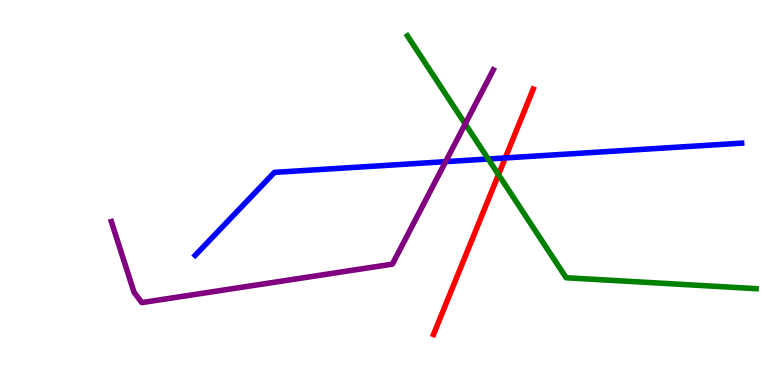[{'lines': ['blue', 'red'], 'intersections': [{'x': 6.52, 'y': 5.9}]}, {'lines': ['green', 'red'], 'intersections': [{'x': 6.43, 'y': 5.46}]}, {'lines': ['purple', 'red'], 'intersections': []}, {'lines': ['blue', 'green'], 'intersections': [{'x': 6.3, 'y': 5.87}]}, {'lines': ['blue', 'purple'], 'intersections': [{'x': 5.75, 'y': 5.8}]}, {'lines': ['green', 'purple'], 'intersections': [{'x': 6.0, 'y': 6.78}]}]